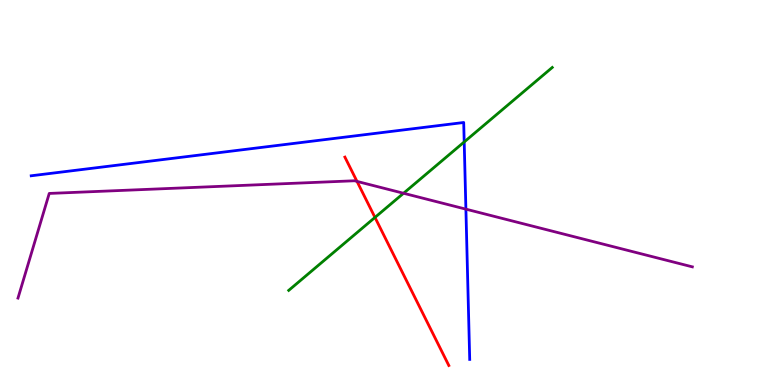[{'lines': ['blue', 'red'], 'intersections': []}, {'lines': ['green', 'red'], 'intersections': [{'x': 4.84, 'y': 4.35}]}, {'lines': ['purple', 'red'], 'intersections': [{'x': 4.61, 'y': 5.29}]}, {'lines': ['blue', 'green'], 'intersections': [{'x': 5.99, 'y': 6.31}]}, {'lines': ['blue', 'purple'], 'intersections': [{'x': 6.01, 'y': 4.57}]}, {'lines': ['green', 'purple'], 'intersections': [{'x': 5.21, 'y': 4.98}]}]